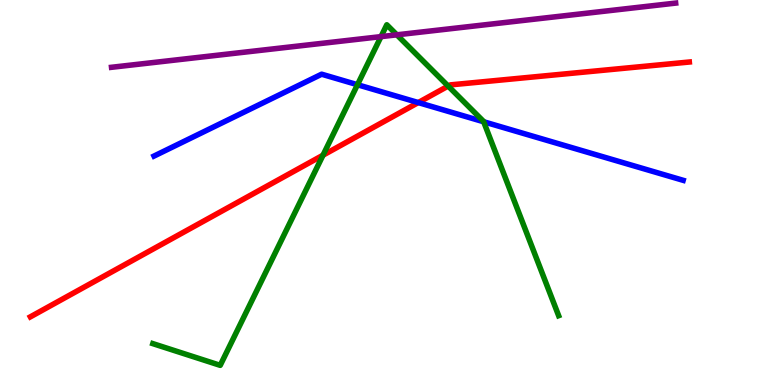[{'lines': ['blue', 'red'], 'intersections': [{'x': 5.4, 'y': 7.34}]}, {'lines': ['green', 'red'], 'intersections': [{'x': 4.17, 'y': 5.97}, {'x': 5.78, 'y': 7.76}]}, {'lines': ['purple', 'red'], 'intersections': []}, {'lines': ['blue', 'green'], 'intersections': [{'x': 4.61, 'y': 7.8}, {'x': 6.24, 'y': 6.84}]}, {'lines': ['blue', 'purple'], 'intersections': []}, {'lines': ['green', 'purple'], 'intersections': [{'x': 4.92, 'y': 9.05}, {'x': 5.12, 'y': 9.1}]}]